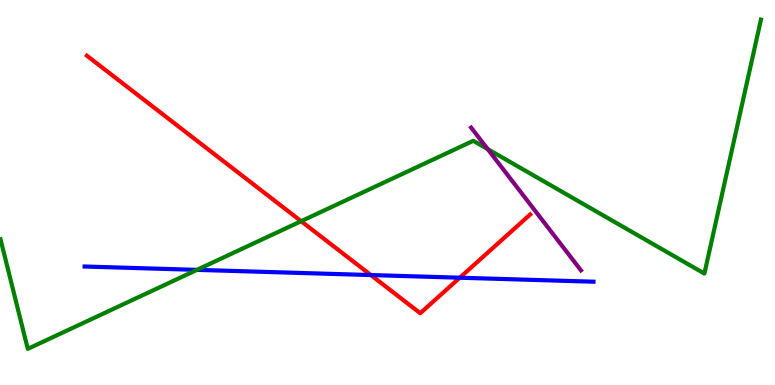[{'lines': ['blue', 'red'], 'intersections': [{'x': 4.79, 'y': 2.86}, {'x': 5.93, 'y': 2.79}]}, {'lines': ['green', 'red'], 'intersections': [{'x': 3.89, 'y': 4.25}]}, {'lines': ['purple', 'red'], 'intersections': []}, {'lines': ['blue', 'green'], 'intersections': [{'x': 2.54, 'y': 2.99}]}, {'lines': ['blue', 'purple'], 'intersections': []}, {'lines': ['green', 'purple'], 'intersections': [{'x': 6.29, 'y': 6.13}]}]